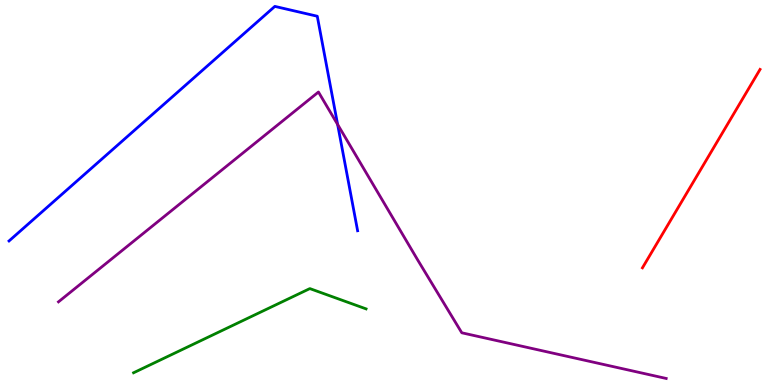[{'lines': ['blue', 'red'], 'intersections': []}, {'lines': ['green', 'red'], 'intersections': []}, {'lines': ['purple', 'red'], 'intersections': []}, {'lines': ['blue', 'green'], 'intersections': []}, {'lines': ['blue', 'purple'], 'intersections': [{'x': 4.36, 'y': 6.77}]}, {'lines': ['green', 'purple'], 'intersections': []}]